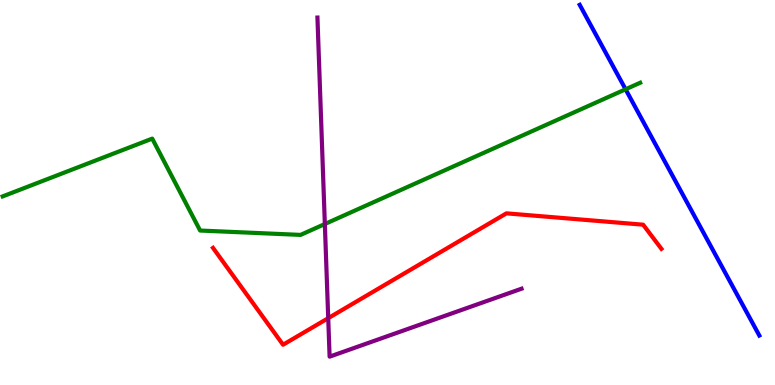[{'lines': ['blue', 'red'], 'intersections': []}, {'lines': ['green', 'red'], 'intersections': []}, {'lines': ['purple', 'red'], 'intersections': [{'x': 4.24, 'y': 1.74}]}, {'lines': ['blue', 'green'], 'intersections': [{'x': 8.07, 'y': 7.68}]}, {'lines': ['blue', 'purple'], 'intersections': []}, {'lines': ['green', 'purple'], 'intersections': [{'x': 4.19, 'y': 4.18}]}]